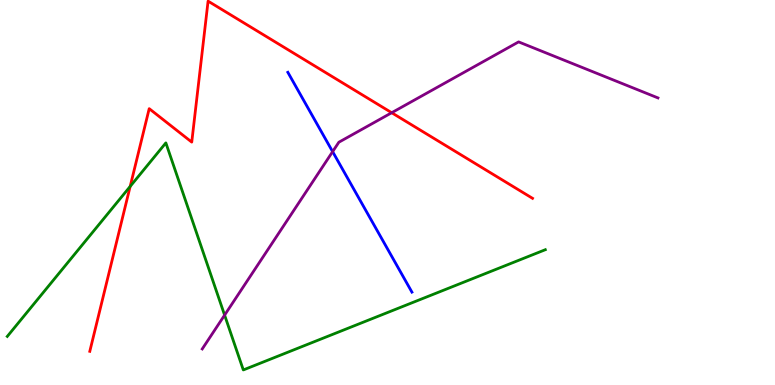[{'lines': ['blue', 'red'], 'intersections': []}, {'lines': ['green', 'red'], 'intersections': [{'x': 1.68, 'y': 5.16}]}, {'lines': ['purple', 'red'], 'intersections': [{'x': 5.05, 'y': 7.07}]}, {'lines': ['blue', 'green'], 'intersections': []}, {'lines': ['blue', 'purple'], 'intersections': [{'x': 4.29, 'y': 6.06}]}, {'lines': ['green', 'purple'], 'intersections': [{'x': 2.9, 'y': 1.82}]}]